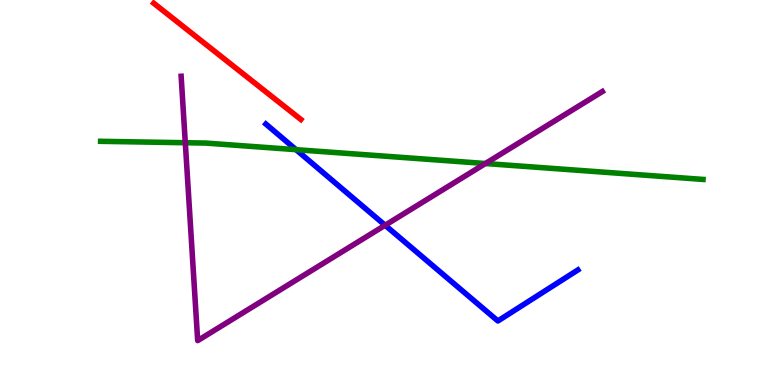[{'lines': ['blue', 'red'], 'intersections': []}, {'lines': ['green', 'red'], 'intersections': []}, {'lines': ['purple', 'red'], 'intersections': []}, {'lines': ['blue', 'green'], 'intersections': [{'x': 3.82, 'y': 6.11}]}, {'lines': ['blue', 'purple'], 'intersections': [{'x': 4.97, 'y': 4.15}]}, {'lines': ['green', 'purple'], 'intersections': [{'x': 2.39, 'y': 6.29}, {'x': 6.26, 'y': 5.75}]}]